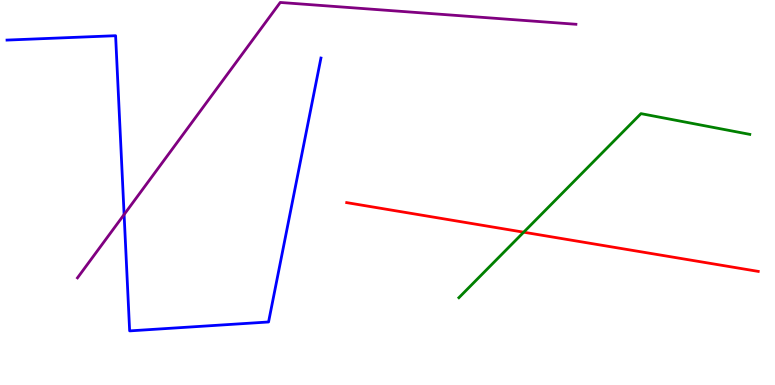[{'lines': ['blue', 'red'], 'intersections': []}, {'lines': ['green', 'red'], 'intersections': [{'x': 6.76, 'y': 3.97}]}, {'lines': ['purple', 'red'], 'intersections': []}, {'lines': ['blue', 'green'], 'intersections': []}, {'lines': ['blue', 'purple'], 'intersections': [{'x': 1.6, 'y': 4.43}]}, {'lines': ['green', 'purple'], 'intersections': []}]